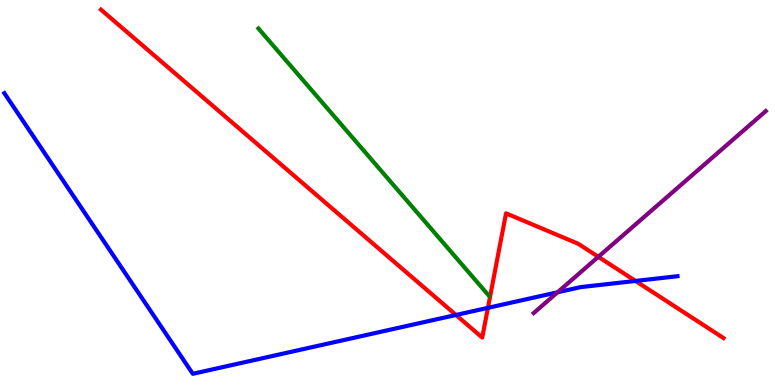[{'lines': ['blue', 'red'], 'intersections': [{'x': 5.88, 'y': 1.82}, {'x': 6.3, 'y': 2.0}, {'x': 8.2, 'y': 2.7}]}, {'lines': ['green', 'red'], 'intersections': []}, {'lines': ['purple', 'red'], 'intersections': [{'x': 7.72, 'y': 3.33}]}, {'lines': ['blue', 'green'], 'intersections': []}, {'lines': ['blue', 'purple'], 'intersections': [{'x': 7.19, 'y': 2.41}]}, {'lines': ['green', 'purple'], 'intersections': []}]